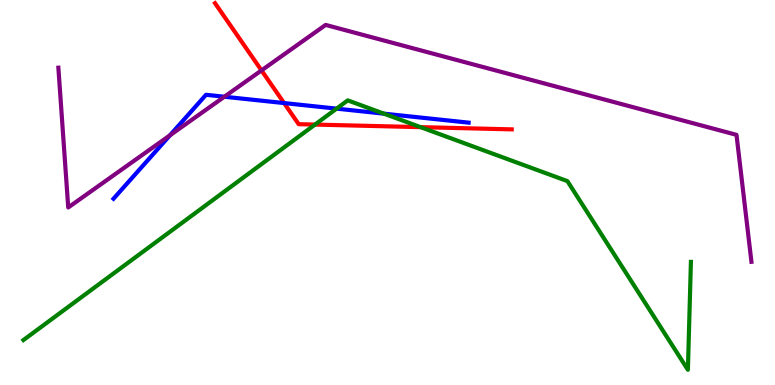[{'lines': ['blue', 'red'], 'intersections': [{'x': 3.67, 'y': 7.32}]}, {'lines': ['green', 'red'], 'intersections': [{'x': 4.06, 'y': 6.76}, {'x': 5.43, 'y': 6.7}]}, {'lines': ['purple', 'red'], 'intersections': [{'x': 3.37, 'y': 8.17}]}, {'lines': ['blue', 'green'], 'intersections': [{'x': 4.34, 'y': 7.18}, {'x': 4.95, 'y': 7.05}]}, {'lines': ['blue', 'purple'], 'intersections': [{'x': 2.19, 'y': 6.48}, {'x': 2.9, 'y': 7.49}]}, {'lines': ['green', 'purple'], 'intersections': []}]